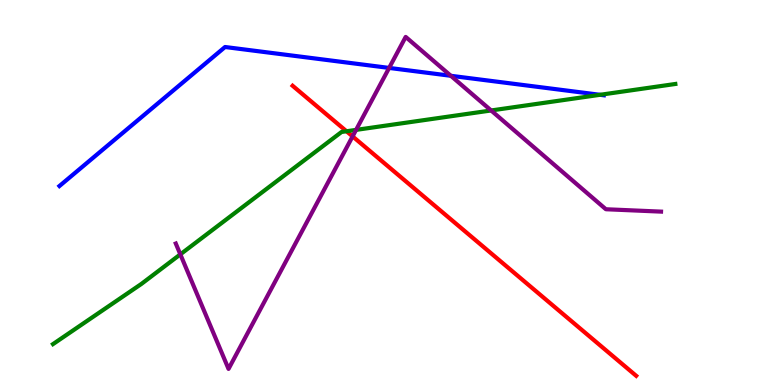[{'lines': ['blue', 'red'], 'intersections': []}, {'lines': ['green', 'red'], 'intersections': [{'x': 4.47, 'y': 6.59}]}, {'lines': ['purple', 'red'], 'intersections': [{'x': 4.55, 'y': 6.46}]}, {'lines': ['blue', 'green'], 'intersections': [{'x': 7.74, 'y': 7.54}]}, {'lines': ['blue', 'purple'], 'intersections': [{'x': 5.02, 'y': 8.24}, {'x': 5.82, 'y': 8.03}]}, {'lines': ['green', 'purple'], 'intersections': [{'x': 2.33, 'y': 3.39}, {'x': 4.59, 'y': 6.63}, {'x': 6.34, 'y': 7.13}]}]